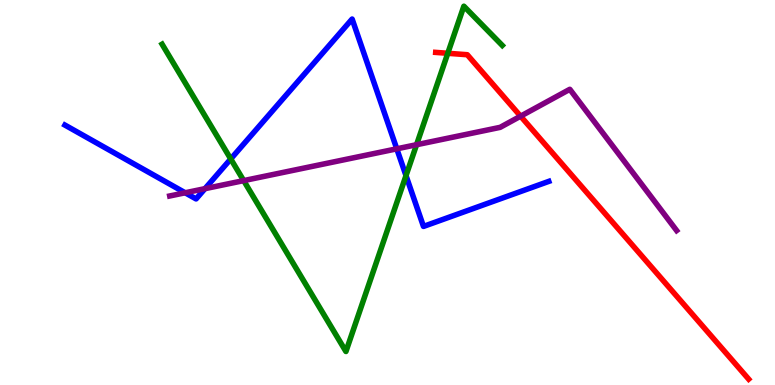[{'lines': ['blue', 'red'], 'intersections': []}, {'lines': ['green', 'red'], 'intersections': [{'x': 5.78, 'y': 8.62}]}, {'lines': ['purple', 'red'], 'intersections': [{'x': 6.72, 'y': 6.98}]}, {'lines': ['blue', 'green'], 'intersections': [{'x': 2.98, 'y': 5.87}, {'x': 5.24, 'y': 5.44}]}, {'lines': ['blue', 'purple'], 'intersections': [{'x': 2.39, 'y': 4.99}, {'x': 2.65, 'y': 5.1}, {'x': 5.12, 'y': 6.13}]}, {'lines': ['green', 'purple'], 'intersections': [{'x': 3.14, 'y': 5.31}, {'x': 5.37, 'y': 6.24}]}]